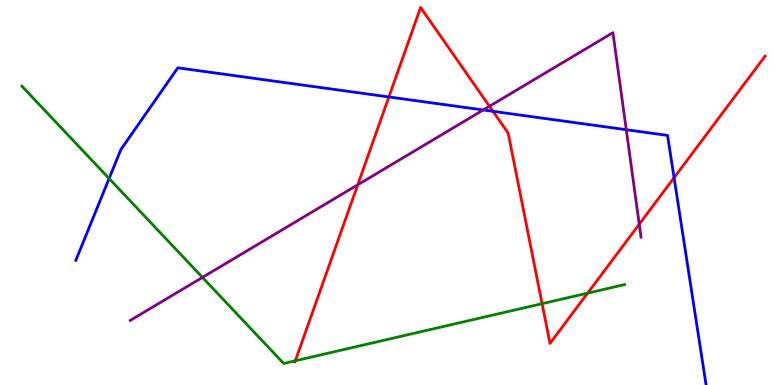[{'lines': ['blue', 'red'], 'intersections': [{'x': 5.02, 'y': 7.48}, {'x': 6.36, 'y': 7.11}, {'x': 8.7, 'y': 5.38}]}, {'lines': ['green', 'red'], 'intersections': [{'x': 3.81, 'y': 0.629}, {'x': 6.99, 'y': 2.11}, {'x': 7.58, 'y': 2.39}]}, {'lines': ['purple', 'red'], 'intersections': [{'x': 4.62, 'y': 5.2}, {'x': 6.32, 'y': 7.24}, {'x': 8.25, 'y': 4.18}]}, {'lines': ['blue', 'green'], 'intersections': [{'x': 1.41, 'y': 5.36}]}, {'lines': ['blue', 'purple'], 'intersections': [{'x': 6.24, 'y': 7.14}, {'x': 8.08, 'y': 6.63}]}, {'lines': ['green', 'purple'], 'intersections': [{'x': 2.61, 'y': 2.8}]}]